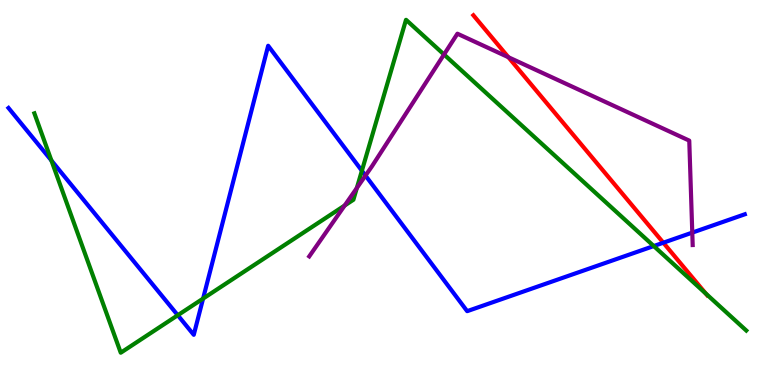[{'lines': ['blue', 'red'], 'intersections': [{'x': 8.56, 'y': 3.7}]}, {'lines': ['green', 'red'], 'intersections': [{'x': 9.11, 'y': 2.38}]}, {'lines': ['purple', 'red'], 'intersections': [{'x': 6.56, 'y': 8.51}]}, {'lines': ['blue', 'green'], 'intersections': [{'x': 0.663, 'y': 5.83}, {'x': 2.29, 'y': 1.81}, {'x': 2.62, 'y': 2.24}, {'x': 4.67, 'y': 5.57}, {'x': 8.44, 'y': 3.61}]}, {'lines': ['blue', 'purple'], 'intersections': [{'x': 4.72, 'y': 5.44}, {'x': 8.93, 'y': 3.96}]}, {'lines': ['green', 'purple'], 'intersections': [{'x': 4.45, 'y': 4.66}, {'x': 4.6, 'y': 5.12}, {'x': 5.73, 'y': 8.58}]}]